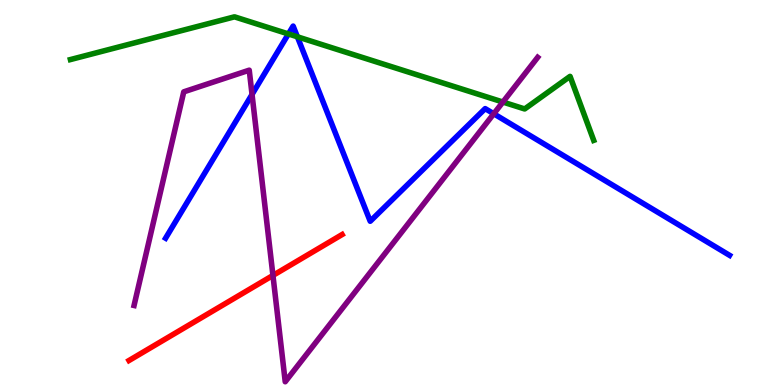[{'lines': ['blue', 'red'], 'intersections': []}, {'lines': ['green', 'red'], 'intersections': []}, {'lines': ['purple', 'red'], 'intersections': [{'x': 3.52, 'y': 2.85}]}, {'lines': ['blue', 'green'], 'intersections': [{'x': 3.72, 'y': 9.12}, {'x': 3.84, 'y': 9.04}]}, {'lines': ['blue', 'purple'], 'intersections': [{'x': 3.25, 'y': 7.55}, {'x': 6.37, 'y': 7.04}]}, {'lines': ['green', 'purple'], 'intersections': [{'x': 6.49, 'y': 7.35}]}]